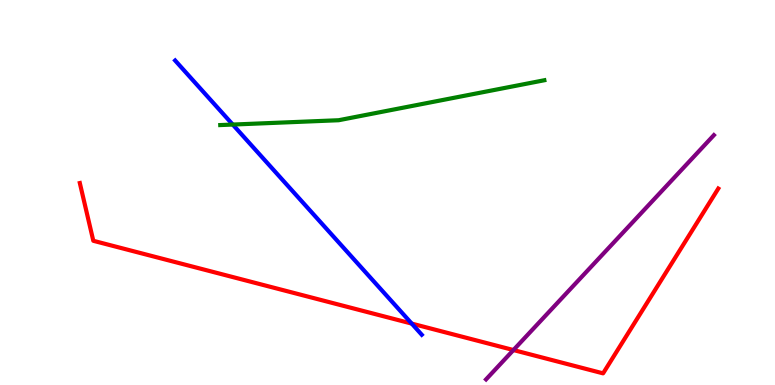[{'lines': ['blue', 'red'], 'intersections': [{'x': 5.31, 'y': 1.59}]}, {'lines': ['green', 'red'], 'intersections': []}, {'lines': ['purple', 'red'], 'intersections': [{'x': 6.62, 'y': 0.908}]}, {'lines': ['blue', 'green'], 'intersections': [{'x': 3.0, 'y': 6.76}]}, {'lines': ['blue', 'purple'], 'intersections': []}, {'lines': ['green', 'purple'], 'intersections': []}]